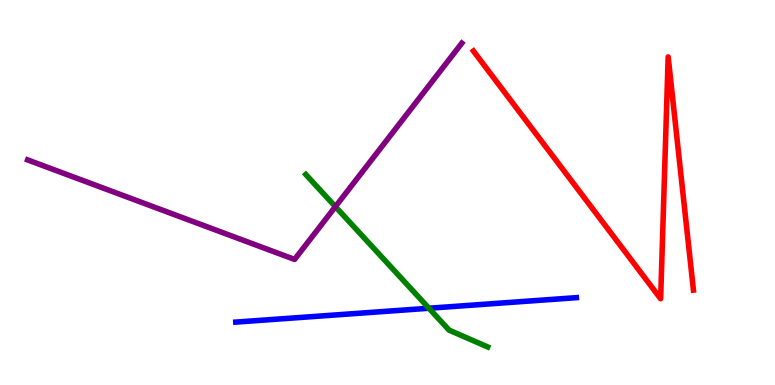[{'lines': ['blue', 'red'], 'intersections': []}, {'lines': ['green', 'red'], 'intersections': []}, {'lines': ['purple', 'red'], 'intersections': []}, {'lines': ['blue', 'green'], 'intersections': [{'x': 5.53, 'y': 1.99}]}, {'lines': ['blue', 'purple'], 'intersections': []}, {'lines': ['green', 'purple'], 'intersections': [{'x': 4.33, 'y': 4.63}]}]